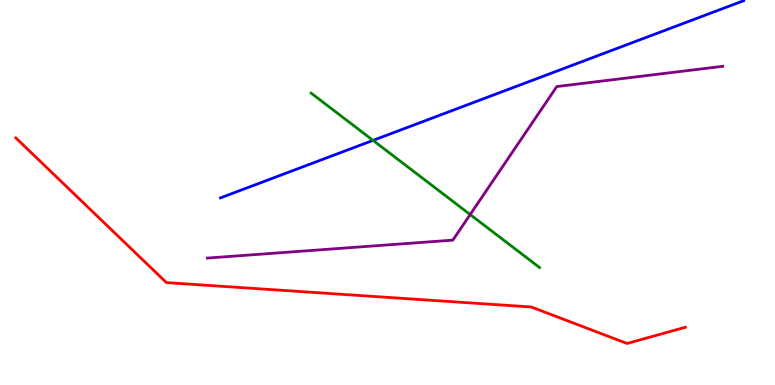[{'lines': ['blue', 'red'], 'intersections': []}, {'lines': ['green', 'red'], 'intersections': []}, {'lines': ['purple', 'red'], 'intersections': []}, {'lines': ['blue', 'green'], 'intersections': [{'x': 4.81, 'y': 6.35}]}, {'lines': ['blue', 'purple'], 'intersections': []}, {'lines': ['green', 'purple'], 'intersections': [{'x': 6.07, 'y': 4.43}]}]